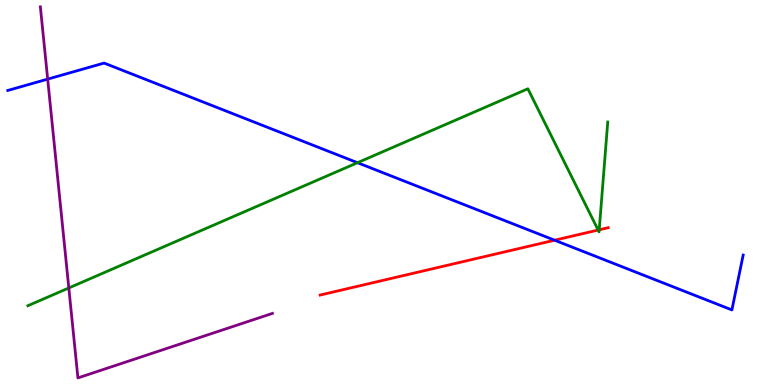[{'lines': ['blue', 'red'], 'intersections': [{'x': 7.16, 'y': 3.76}]}, {'lines': ['green', 'red'], 'intersections': [{'x': 7.72, 'y': 4.03}, {'x': 7.73, 'y': 4.03}]}, {'lines': ['purple', 'red'], 'intersections': []}, {'lines': ['blue', 'green'], 'intersections': [{'x': 4.61, 'y': 5.77}]}, {'lines': ['blue', 'purple'], 'intersections': [{'x': 0.615, 'y': 7.95}]}, {'lines': ['green', 'purple'], 'intersections': [{'x': 0.888, 'y': 2.52}]}]